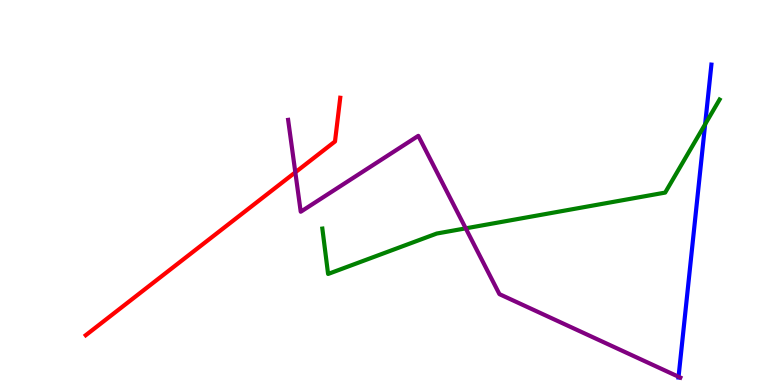[{'lines': ['blue', 'red'], 'intersections': []}, {'lines': ['green', 'red'], 'intersections': []}, {'lines': ['purple', 'red'], 'intersections': [{'x': 3.81, 'y': 5.52}]}, {'lines': ['blue', 'green'], 'intersections': [{'x': 9.1, 'y': 6.77}]}, {'lines': ['blue', 'purple'], 'intersections': [{'x': 8.76, 'y': 0.214}]}, {'lines': ['green', 'purple'], 'intersections': [{'x': 6.01, 'y': 4.07}]}]